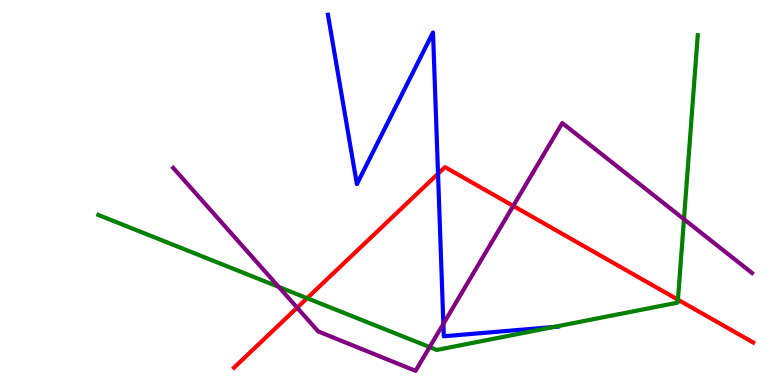[{'lines': ['blue', 'red'], 'intersections': [{'x': 5.65, 'y': 5.49}]}, {'lines': ['green', 'red'], 'intersections': [{'x': 3.96, 'y': 2.25}, {'x': 8.75, 'y': 2.22}]}, {'lines': ['purple', 'red'], 'intersections': [{'x': 3.83, 'y': 2.01}, {'x': 6.62, 'y': 4.65}]}, {'lines': ['blue', 'green'], 'intersections': [{'x': 7.14, 'y': 1.51}]}, {'lines': ['blue', 'purple'], 'intersections': [{'x': 5.72, 'y': 1.59}]}, {'lines': ['green', 'purple'], 'intersections': [{'x': 3.6, 'y': 2.55}, {'x': 5.54, 'y': 0.985}, {'x': 8.83, 'y': 4.31}]}]